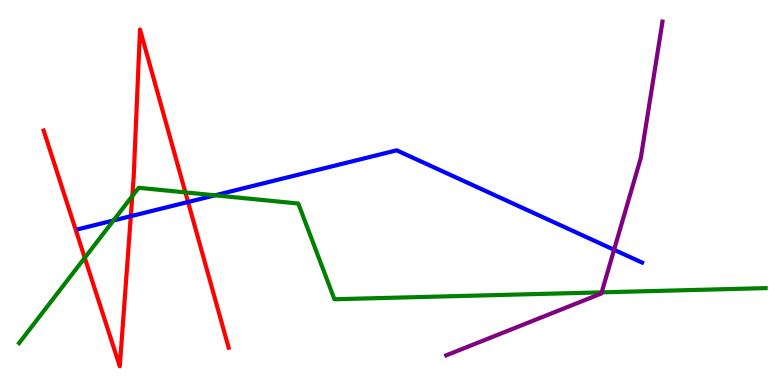[{'lines': ['blue', 'red'], 'intersections': [{'x': 1.69, 'y': 4.38}, {'x': 2.43, 'y': 4.75}]}, {'lines': ['green', 'red'], 'intersections': [{'x': 1.09, 'y': 3.3}, {'x': 1.71, 'y': 4.91}, {'x': 2.39, 'y': 5.0}]}, {'lines': ['purple', 'red'], 'intersections': []}, {'lines': ['blue', 'green'], 'intersections': [{'x': 1.46, 'y': 4.27}, {'x': 2.77, 'y': 4.93}]}, {'lines': ['blue', 'purple'], 'intersections': [{'x': 7.92, 'y': 3.51}]}, {'lines': ['green', 'purple'], 'intersections': [{'x': 7.76, 'y': 2.41}]}]